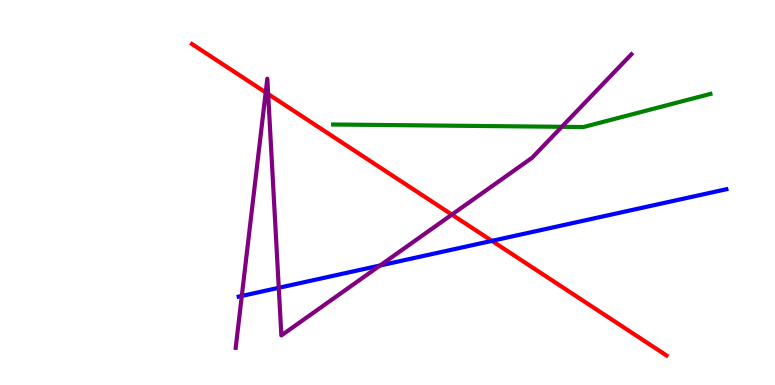[{'lines': ['blue', 'red'], 'intersections': [{'x': 6.35, 'y': 3.74}]}, {'lines': ['green', 'red'], 'intersections': []}, {'lines': ['purple', 'red'], 'intersections': [{'x': 3.43, 'y': 7.6}, {'x': 3.46, 'y': 7.56}, {'x': 5.83, 'y': 4.43}]}, {'lines': ['blue', 'green'], 'intersections': []}, {'lines': ['blue', 'purple'], 'intersections': [{'x': 3.12, 'y': 2.31}, {'x': 3.6, 'y': 2.52}, {'x': 4.9, 'y': 3.1}]}, {'lines': ['green', 'purple'], 'intersections': [{'x': 7.25, 'y': 6.71}]}]